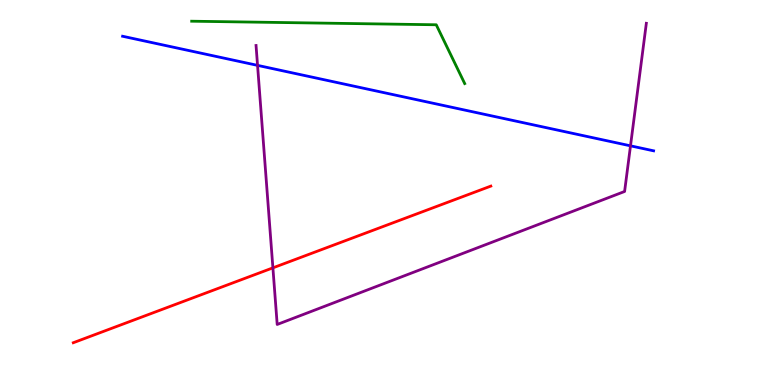[{'lines': ['blue', 'red'], 'intersections': []}, {'lines': ['green', 'red'], 'intersections': []}, {'lines': ['purple', 'red'], 'intersections': [{'x': 3.52, 'y': 3.04}]}, {'lines': ['blue', 'green'], 'intersections': []}, {'lines': ['blue', 'purple'], 'intersections': [{'x': 3.32, 'y': 8.3}, {'x': 8.14, 'y': 6.21}]}, {'lines': ['green', 'purple'], 'intersections': []}]